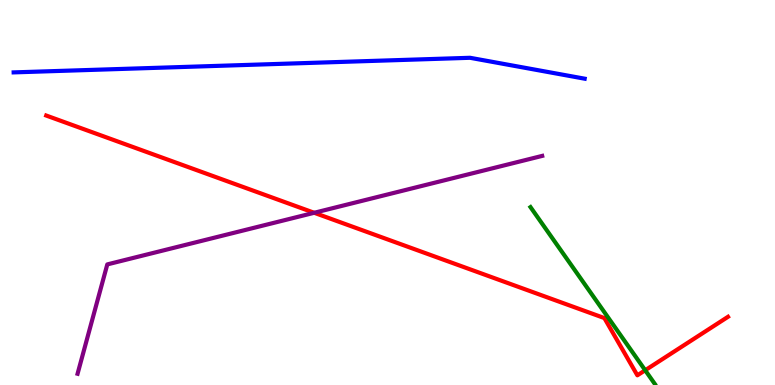[{'lines': ['blue', 'red'], 'intersections': []}, {'lines': ['green', 'red'], 'intersections': [{'x': 8.33, 'y': 0.383}]}, {'lines': ['purple', 'red'], 'intersections': [{'x': 4.05, 'y': 4.47}]}, {'lines': ['blue', 'green'], 'intersections': []}, {'lines': ['blue', 'purple'], 'intersections': []}, {'lines': ['green', 'purple'], 'intersections': []}]